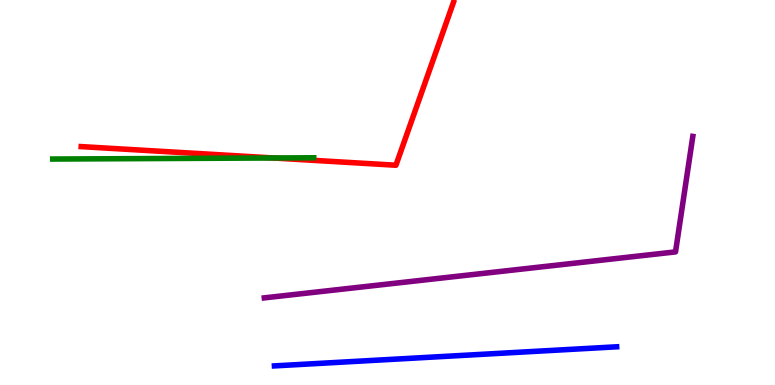[{'lines': ['blue', 'red'], 'intersections': []}, {'lines': ['green', 'red'], 'intersections': [{'x': 3.53, 'y': 5.9}]}, {'lines': ['purple', 'red'], 'intersections': []}, {'lines': ['blue', 'green'], 'intersections': []}, {'lines': ['blue', 'purple'], 'intersections': []}, {'lines': ['green', 'purple'], 'intersections': []}]